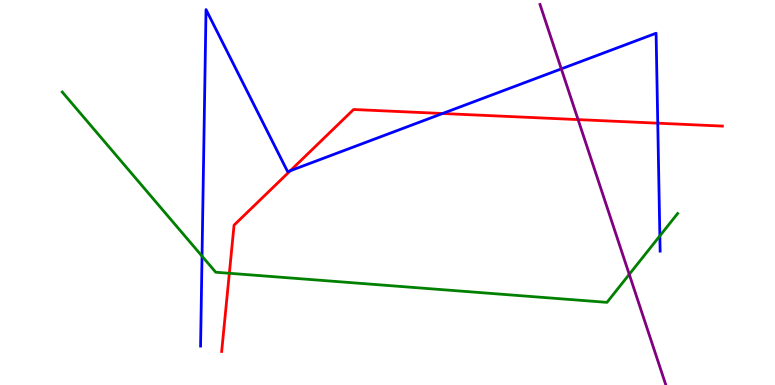[{'lines': ['blue', 'red'], 'intersections': [{'x': 3.75, 'y': 5.57}, {'x': 5.71, 'y': 7.05}, {'x': 8.49, 'y': 6.8}]}, {'lines': ['green', 'red'], 'intersections': [{'x': 2.96, 'y': 2.9}]}, {'lines': ['purple', 'red'], 'intersections': [{'x': 7.46, 'y': 6.89}]}, {'lines': ['blue', 'green'], 'intersections': [{'x': 2.61, 'y': 3.35}, {'x': 8.51, 'y': 3.87}]}, {'lines': ['blue', 'purple'], 'intersections': [{'x': 7.24, 'y': 8.21}]}, {'lines': ['green', 'purple'], 'intersections': [{'x': 8.12, 'y': 2.87}]}]